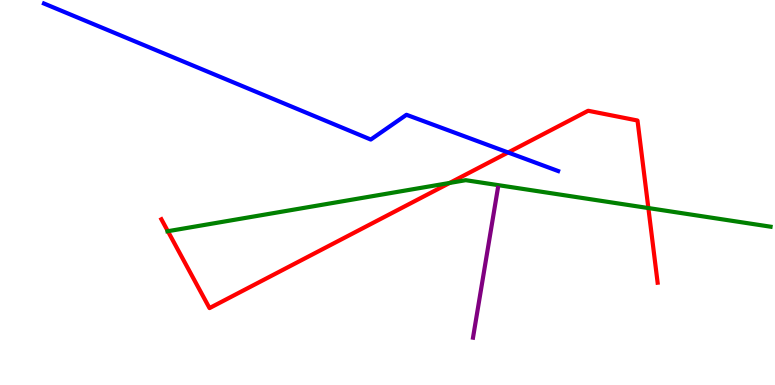[{'lines': ['blue', 'red'], 'intersections': [{'x': 6.56, 'y': 6.04}]}, {'lines': ['green', 'red'], 'intersections': [{'x': 2.17, 'y': 3.99}, {'x': 5.8, 'y': 5.25}, {'x': 8.37, 'y': 4.6}]}, {'lines': ['purple', 'red'], 'intersections': []}, {'lines': ['blue', 'green'], 'intersections': []}, {'lines': ['blue', 'purple'], 'intersections': []}, {'lines': ['green', 'purple'], 'intersections': []}]